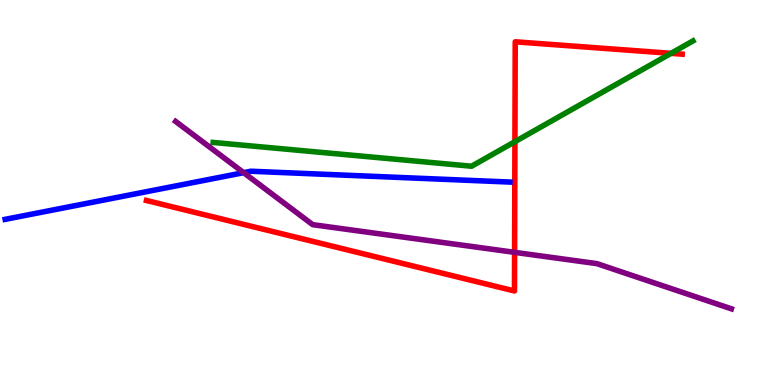[{'lines': ['blue', 'red'], 'intersections': []}, {'lines': ['green', 'red'], 'intersections': [{'x': 6.64, 'y': 6.32}, {'x': 8.66, 'y': 8.61}]}, {'lines': ['purple', 'red'], 'intersections': [{'x': 6.64, 'y': 3.45}]}, {'lines': ['blue', 'green'], 'intersections': []}, {'lines': ['blue', 'purple'], 'intersections': [{'x': 3.14, 'y': 5.52}]}, {'lines': ['green', 'purple'], 'intersections': []}]